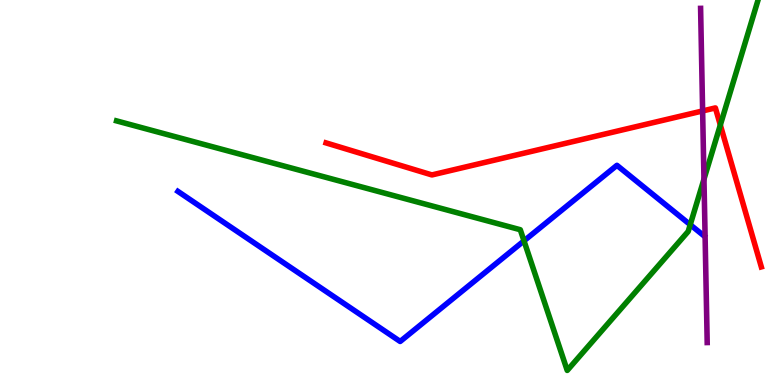[{'lines': ['blue', 'red'], 'intersections': []}, {'lines': ['green', 'red'], 'intersections': [{'x': 9.29, 'y': 6.75}]}, {'lines': ['purple', 'red'], 'intersections': [{'x': 9.07, 'y': 7.12}]}, {'lines': ['blue', 'green'], 'intersections': [{'x': 6.76, 'y': 3.74}, {'x': 8.91, 'y': 4.16}]}, {'lines': ['blue', 'purple'], 'intersections': []}, {'lines': ['green', 'purple'], 'intersections': [{'x': 9.08, 'y': 5.35}]}]